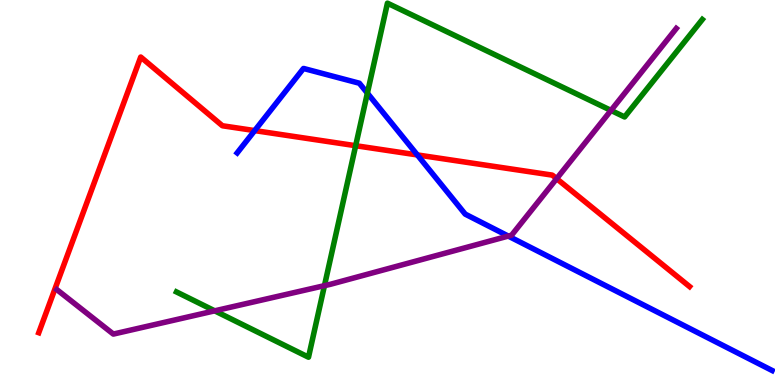[{'lines': ['blue', 'red'], 'intersections': [{'x': 3.29, 'y': 6.61}, {'x': 5.38, 'y': 5.98}]}, {'lines': ['green', 'red'], 'intersections': [{'x': 4.59, 'y': 6.22}]}, {'lines': ['purple', 'red'], 'intersections': [{'x': 7.18, 'y': 5.36}]}, {'lines': ['blue', 'green'], 'intersections': [{'x': 4.74, 'y': 7.58}]}, {'lines': ['blue', 'purple'], 'intersections': [{'x': 6.56, 'y': 3.87}]}, {'lines': ['green', 'purple'], 'intersections': [{'x': 2.77, 'y': 1.93}, {'x': 4.19, 'y': 2.58}, {'x': 7.88, 'y': 7.13}]}]